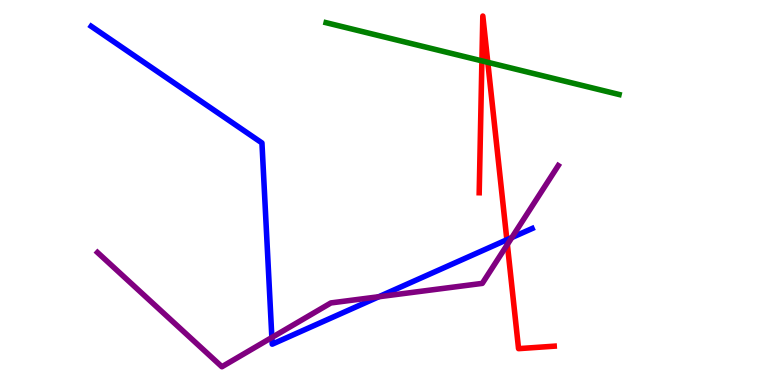[{'lines': ['blue', 'red'], 'intersections': [{'x': 6.54, 'y': 3.77}]}, {'lines': ['green', 'red'], 'intersections': [{'x': 6.22, 'y': 8.42}, {'x': 6.29, 'y': 8.38}]}, {'lines': ['purple', 'red'], 'intersections': [{'x': 6.55, 'y': 3.65}]}, {'lines': ['blue', 'green'], 'intersections': []}, {'lines': ['blue', 'purple'], 'intersections': [{'x': 3.51, 'y': 1.23}, {'x': 4.89, 'y': 2.29}, {'x': 6.6, 'y': 3.83}]}, {'lines': ['green', 'purple'], 'intersections': []}]